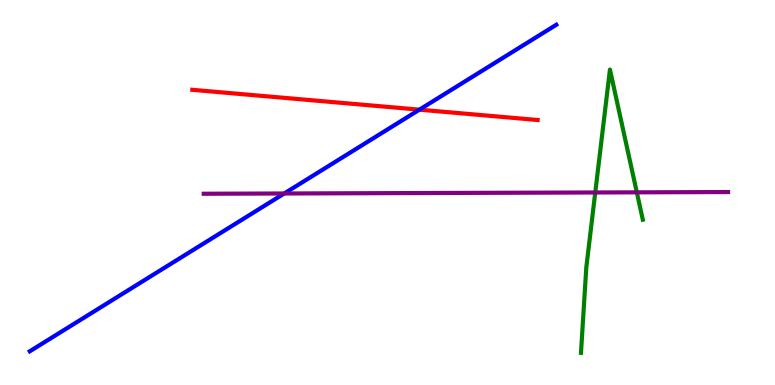[{'lines': ['blue', 'red'], 'intersections': [{'x': 5.41, 'y': 7.15}]}, {'lines': ['green', 'red'], 'intersections': []}, {'lines': ['purple', 'red'], 'intersections': []}, {'lines': ['blue', 'green'], 'intersections': []}, {'lines': ['blue', 'purple'], 'intersections': [{'x': 3.67, 'y': 4.97}]}, {'lines': ['green', 'purple'], 'intersections': [{'x': 7.68, 'y': 5.0}, {'x': 8.22, 'y': 5.0}]}]